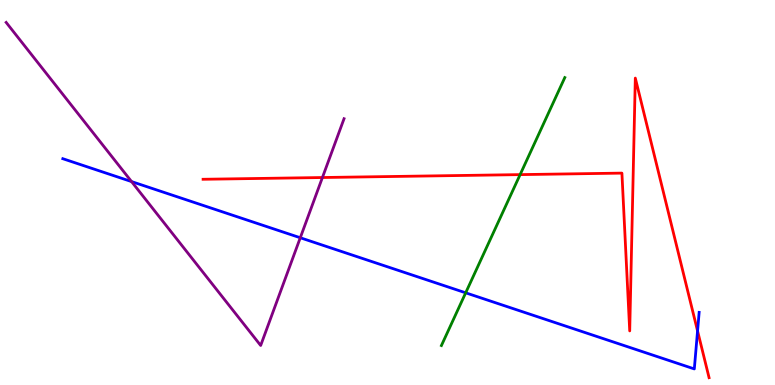[{'lines': ['blue', 'red'], 'intersections': [{'x': 9.0, 'y': 1.4}]}, {'lines': ['green', 'red'], 'intersections': [{'x': 6.71, 'y': 5.46}]}, {'lines': ['purple', 'red'], 'intersections': [{'x': 4.16, 'y': 5.39}]}, {'lines': ['blue', 'green'], 'intersections': [{'x': 6.01, 'y': 2.39}]}, {'lines': ['blue', 'purple'], 'intersections': [{'x': 1.7, 'y': 5.28}, {'x': 3.87, 'y': 3.82}]}, {'lines': ['green', 'purple'], 'intersections': []}]